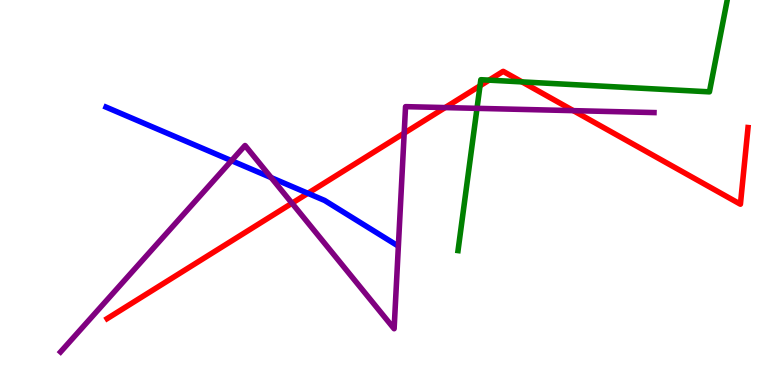[{'lines': ['blue', 'red'], 'intersections': [{'x': 3.97, 'y': 4.98}]}, {'lines': ['green', 'red'], 'intersections': [{'x': 6.19, 'y': 7.77}, {'x': 6.31, 'y': 7.92}, {'x': 6.74, 'y': 7.87}]}, {'lines': ['purple', 'red'], 'intersections': [{'x': 3.77, 'y': 4.72}, {'x': 5.22, 'y': 6.54}, {'x': 5.74, 'y': 7.21}, {'x': 7.4, 'y': 7.13}]}, {'lines': ['blue', 'green'], 'intersections': []}, {'lines': ['blue', 'purple'], 'intersections': [{'x': 2.99, 'y': 5.83}, {'x': 3.5, 'y': 5.39}]}, {'lines': ['green', 'purple'], 'intersections': [{'x': 6.15, 'y': 7.19}]}]